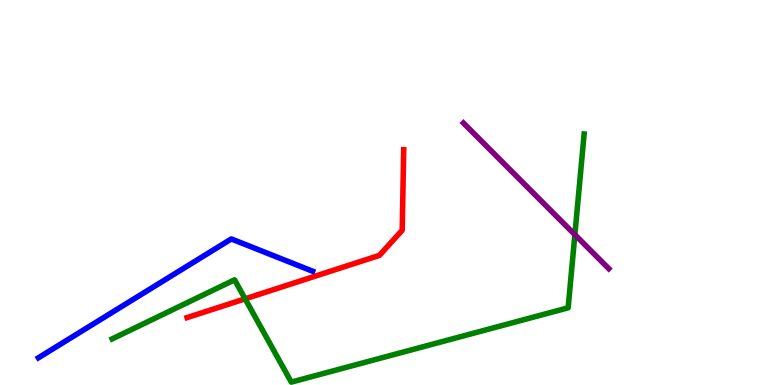[{'lines': ['blue', 'red'], 'intersections': []}, {'lines': ['green', 'red'], 'intersections': [{'x': 3.16, 'y': 2.24}]}, {'lines': ['purple', 'red'], 'intersections': []}, {'lines': ['blue', 'green'], 'intersections': []}, {'lines': ['blue', 'purple'], 'intersections': []}, {'lines': ['green', 'purple'], 'intersections': [{'x': 7.42, 'y': 3.9}]}]